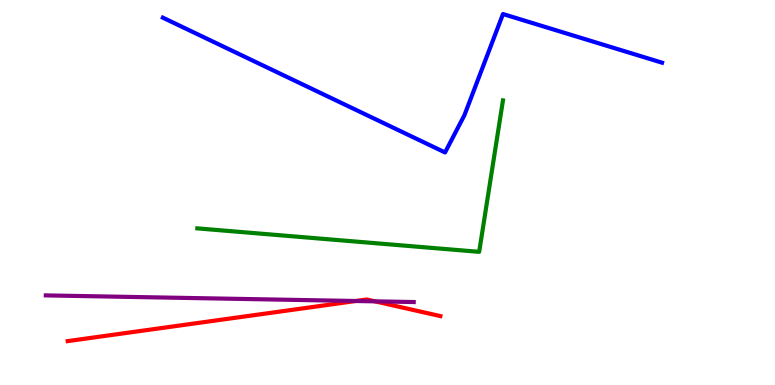[{'lines': ['blue', 'red'], 'intersections': []}, {'lines': ['green', 'red'], 'intersections': []}, {'lines': ['purple', 'red'], 'intersections': [{'x': 4.59, 'y': 2.18}, {'x': 4.84, 'y': 2.17}]}, {'lines': ['blue', 'green'], 'intersections': []}, {'lines': ['blue', 'purple'], 'intersections': []}, {'lines': ['green', 'purple'], 'intersections': []}]